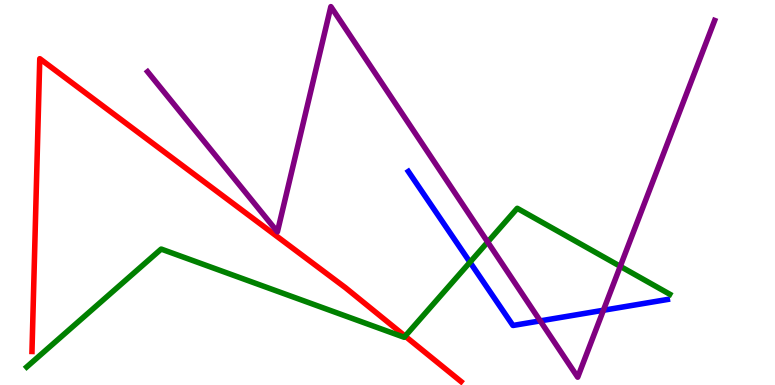[{'lines': ['blue', 'red'], 'intersections': []}, {'lines': ['green', 'red'], 'intersections': [{'x': 5.23, 'y': 1.27}]}, {'lines': ['purple', 'red'], 'intersections': []}, {'lines': ['blue', 'green'], 'intersections': [{'x': 6.06, 'y': 3.19}]}, {'lines': ['blue', 'purple'], 'intersections': [{'x': 6.97, 'y': 1.67}, {'x': 7.79, 'y': 1.94}]}, {'lines': ['green', 'purple'], 'intersections': [{'x': 6.29, 'y': 3.71}, {'x': 8.0, 'y': 3.08}]}]